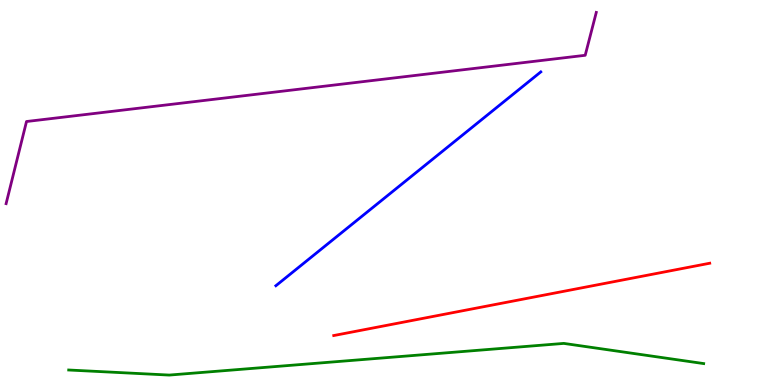[{'lines': ['blue', 'red'], 'intersections': []}, {'lines': ['green', 'red'], 'intersections': []}, {'lines': ['purple', 'red'], 'intersections': []}, {'lines': ['blue', 'green'], 'intersections': []}, {'lines': ['blue', 'purple'], 'intersections': []}, {'lines': ['green', 'purple'], 'intersections': []}]